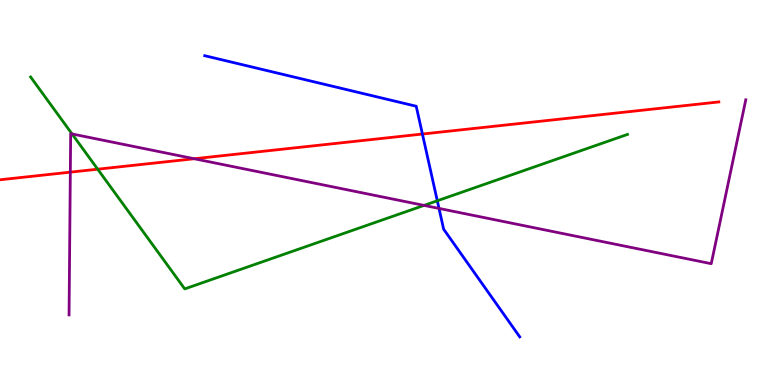[{'lines': ['blue', 'red'], 'intersections': [{'x': 5.45, 'y': 6.52}]}, {'lines': ['green', 'red'], 'intersections': [{'x': 1.26, 'y': 5.61}]}, {'lines': ['purple', 'red'], 'intersections': [{'x': 0.907, 'y': 5.53}, {'x': 2.51, 'y': 5.88}]}, {'lines': ['blue', 'green'], 'intersections': [{'x': 5.64, 'y': 4.79}]}, {'lines': ['blue', 'purple'], 'intersections': [{'x': 5.66, 'y': 4.59}]}, {'lines': ['green', 'purple'], 'intersections': [{'x': 0.93, 'y': 6.52}, {'x': 5.47, 'y': 4.67}]}]